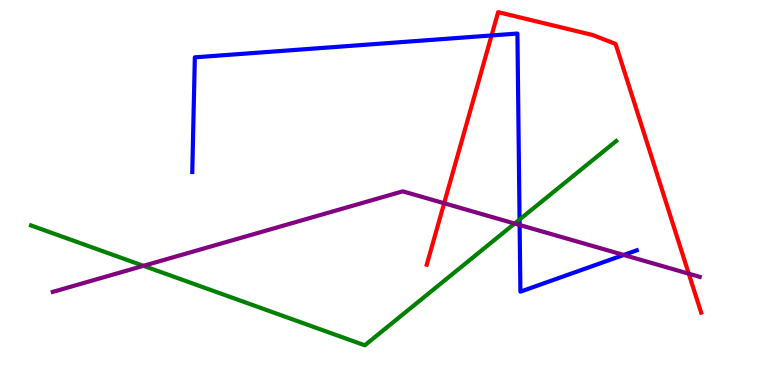[{'lines': ['blue', 'red'], 'intersections': [{'x': 6.34, 'y': 9.08}]}, {'lines': ['green', 'red'], 'intersections': []}, {'lines': ['purple', 'red'], 'intersections': [{'x': 5.73, 'y': 4.72}, {'x': 8.89, 'y': 2.89}]}, {'lines': ['blue', 'green'], 'intersections': [{'x': 6.7, 'y': 4.3}]}, {'lines': ['blue', 'purple'], 'intersections': [{'x': 6.7, 'y': 4.16}, {'x': 8.05, 'y': 3.38}]}, {'lines': ['green', 'purple'], 'intersections': [{'x': 1.85, 'y': 3.1}, {'x': 6.64, 'y': 4.19}]}]